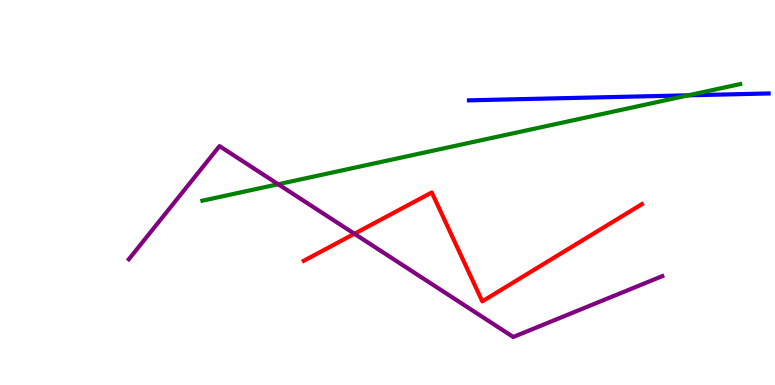[{'lines': ['blue', 'red'], 'intersections': []}, {'lines': ['green', 'red'], 'intersections': []}, {'lines': ['purple', 'red'], 'intersections': [{'x': 4.57, 'y': 3.93}]}, {'lines': ['blue', 'green'], 'intersections': [{'x': 8.88, 'y': 7.52}]}, {'lines': ['blue', 'purple'], 'intersections': []}, {'lines': ['green', 'purple'], 'intersections': [{'x': 3.59, 'y': 5.21}]}]